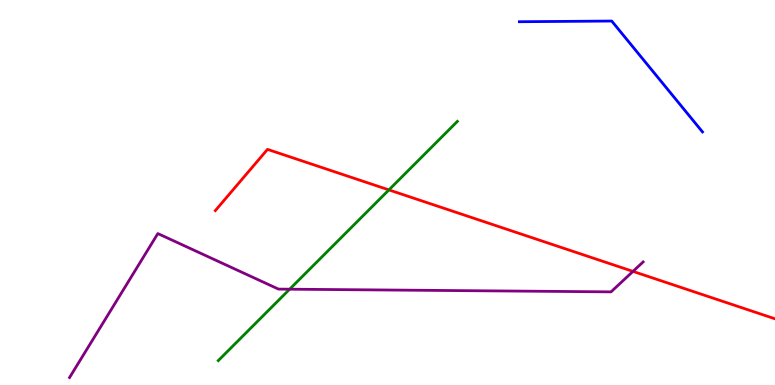[{'lines': ['blue', 'red'], 'intersections': []}, {'lines': ['green', 'red'], 'intersections': [{'x': 5.02, 'y': 5.07}]}, {'lines': ['purple', 'red'], 'intersections': [{'x': 8.17, 'y': 2.95}]}, {'lines': ['blue', 'green'], 'intersections': []}, {'lines': ['blue', 'purple'], 'intersections': []}, {'lines': ['green', 'purple'], 'intersections': [{'x': 3.74, 'y': 2.49}]}]